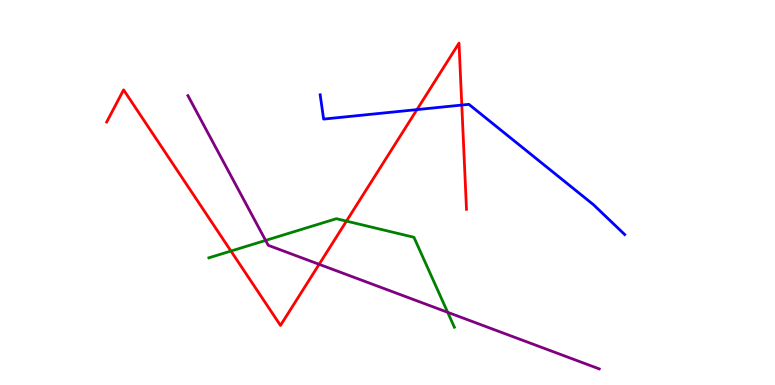[{'lines': ['blue', 'red'], 'intersections': [{'x': 5.38, 'y': 7.15}, {'x': 5.96, 'y': 7.27}]}, {'lines': ['green', 'red'], 'intersections': [{'x': 2.98, 'y': 3.48}, {'x': 4.47, 'y': 4.26}]}, {'lines': ['purple', 'red'], 'intersections': [{'x': 4.12, 'y': 3.13}]}, {'lines': ['blue', 'green'], 'intersections': []}, {'lines': ['blue', 'purple'], 'intersections': []}, {'lines': ['green', 'purple'], 'intersections': [{'x': 3.43, 'y': 3.76}, {'x': 5.78, 'y': 1.89}]}]